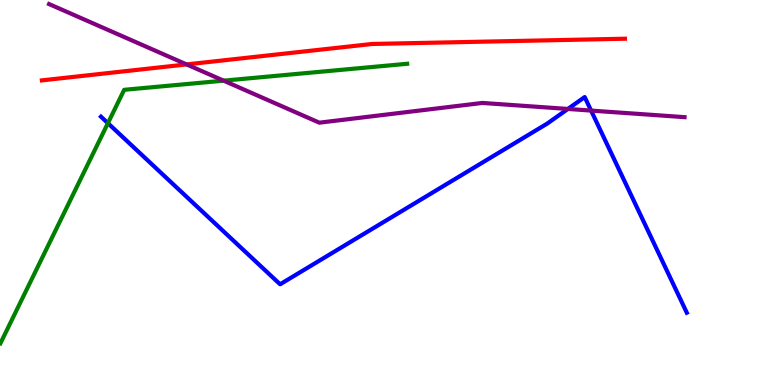[{'lines': ['blue', 'red'], 'intersections': []}, {'lines': ['green', 'red'], 'intersections': []}, {'lines': ['purple', 'red'], 'intersections': [{'x': 2.41, 'y': 8.33}]}, {'lines': ['blue', 'green'], 'intersections': [{'x': 1.39, 'y': 6.8}]}, {'lines': ['blue', 'purple'], 'intersections': [{'x': 7.33, 'y': 7.17}, {'x': 7.63, 'y': 7.13}]}, {'lines': ['green', 'purple'], 'intersections': [{'x': 2.89, 'y': 7.9}]}]